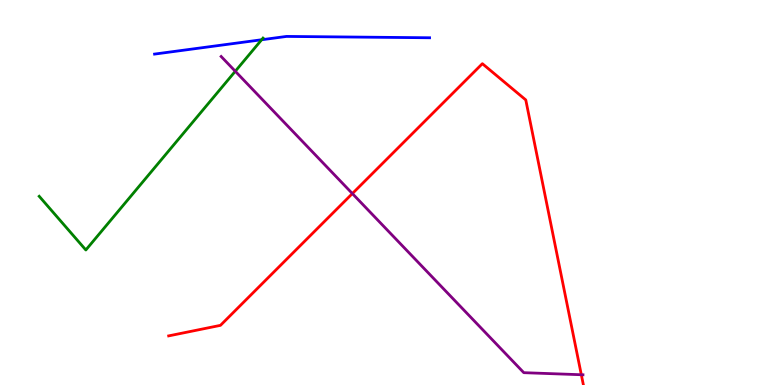[{'lines': ['blue', 'red'], 'intersections': []}, {'lines': ['green', 'red'], 'intersections': []}, {'lines': ['purple', 'red'], 'intersections': [{'x': 4.55, 'y': 4.97}, {'x': 7.5, 'y': 0.267}]}, {'lines': ['blue', 'green'], 'intersections': [{'x': 3.38, 'y': 8.97}]}, {'lines': ['blue', 'purple'], 'intersections': []}, {'lines': ['green', 'purple'], 'intersections': [{'x': 3.04, 'y': 8.15}]}]